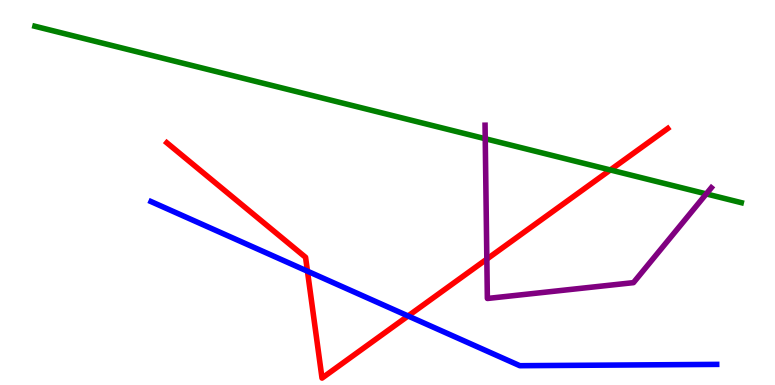[{'lines': ['blue', 'red'], 'intersections': [{'x': 3.97, 'y': 2.96}, {'x': 5.27, 'y': 1.79}]}, {'lines': ['green', 'red'], 'intersections': [{'x': 7.88, 'y': 5.59}]}, {'lines': ['purple', 'red'], 'intersections': [{'x': 6.28, 'y': 3.27}]}, {'lines': ['blue', 'green'], 'intersections': []}, {'lines': ['blue', 'purple'], 'intersections': []}, {'lines': ['green', 'purple'], 'intersections': [{'x': 6.26, 'y': 6.4}, {'x': 9.11, 'y': 4.96}]}]